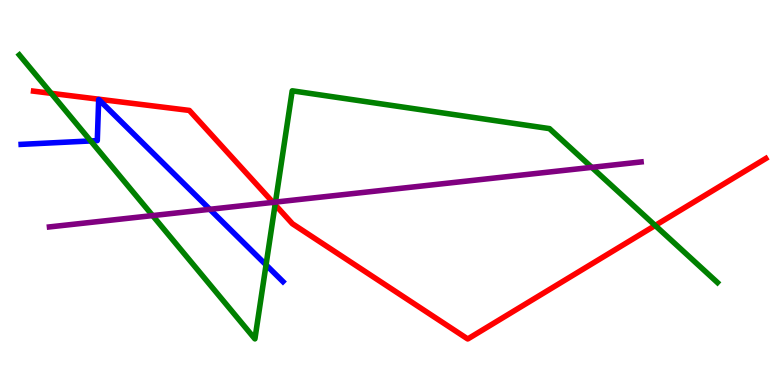[{'lines': ['blue', 'red'], 'intersections': []}, {'lines': ['green', 'red'], 'intersections': [{'x': 0.661, 'y': 7.58}, {'x': 3.55, 'y': 4.68}, {'x': 8.45, 'y': 4.14}]}, {'lines': ['purple', 'red'], 'intersections': [{'x': 3.52, 'y': 4.74}]}, {'lines': ['blue', 'green'], 'intersections': [{'x': 1.17, 'y': 6.34}, {'x': 3.43, 'y': 3.12}]}, {'lines': ['blue', 'purple'], 'intersections': [{'x': 2.71, 'y': 4.56}]}, {'lines': ['green', 'purple'], 'intersections': [{'x': 1.97, 'y': 4.4}, {'x': 3.55, 'y': 4.75}, {'x': 7.64, 'y': 5.65}]}]